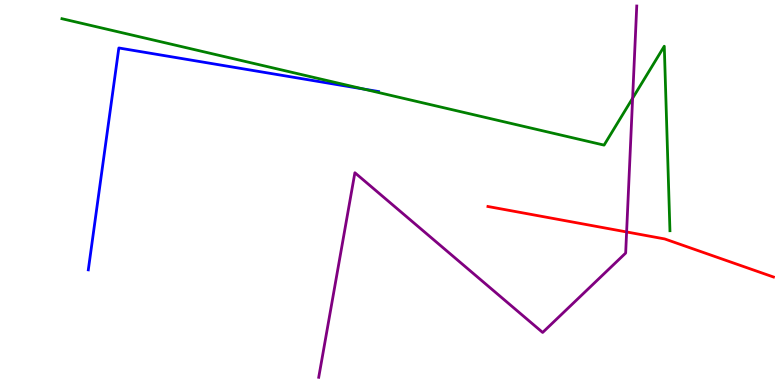[{'lines': ['blue', 'red'], 'intersections': []}, {'lines': ['green', 'red'], 'intersections': []}, {'lines': ['purple', 'red'], 'intersections': [{'x': 8.09, 'y': 3.98}]}, {'lines': ['blue', 'green'], 'intersections': [{'x': 4.69, 'y': 7.69}]}, {'lines': ['blue', 'purple'], 'intersections': []}, {'lines': ['green', 'purple'], 'intersections': [{'x': 8.16, 'y': 7.45}]}]